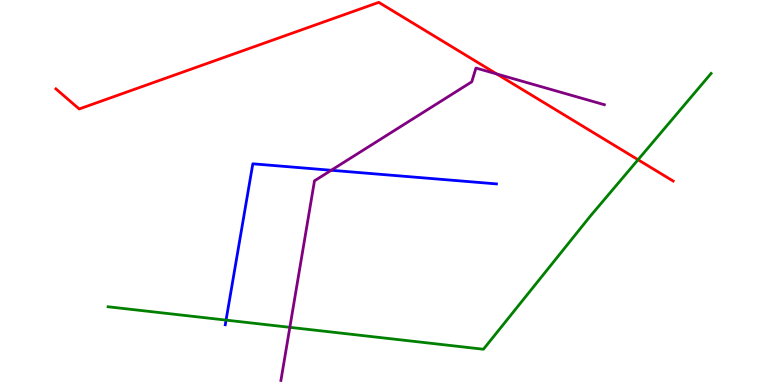[{'lines': ['blue', 'red'], 'intersections': []}, {'lines': ['green', 'red'], 'intersections': [{'x': 8.23, 'y': 5.85}]}, {'lines': ['purple', 'red'], 'intersections': [{'x': 6.41, 'y': 8.08}]}, {'lines': ['blue', 'green'], 'intersections': [{'x': 2.92, 'y': 1.69}]}, {'lines': ['blue', 'purple'], 'intersections': [{'x': 4.27, 'y': 5.58}]}, {'lines': ['green', 'purple'], 'intersections': [{'x': 3.74, 'y': 1.5}]}]